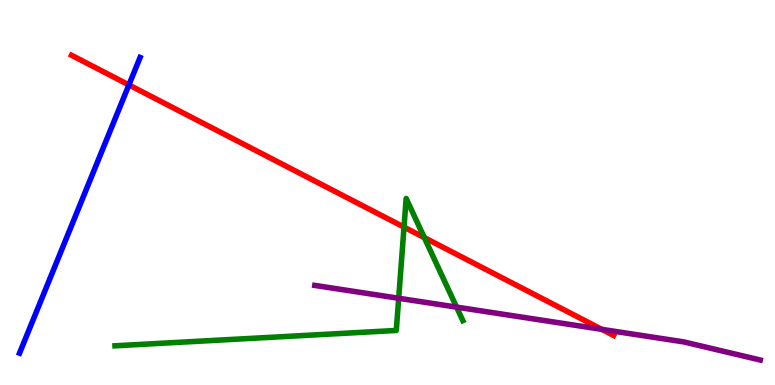[{'lines': ['blue', 'red'], 'intersections': [{'x': 1.66, 'y': 7.79}]}, {'lines': ['green', 'red'], 'intersections': [{'x': 5.21, 'y': 4.1}, {'x': 5.48, 'y': 3.83}]}, {'lines': ['purple', 'red'], 'intersections': [{'x': 7.77, 'y': 1.45}]}, {'lines': ['blue', 'green'], 'intersections': []}, {'lines': ['blue', 'purple'], 'intersections': []}, {'lines': ['green', 'purple'], 'intersections': [{'x': 5.14, 'y': 2.25}, {'x': 5.89, 'y': 2.02}]}]